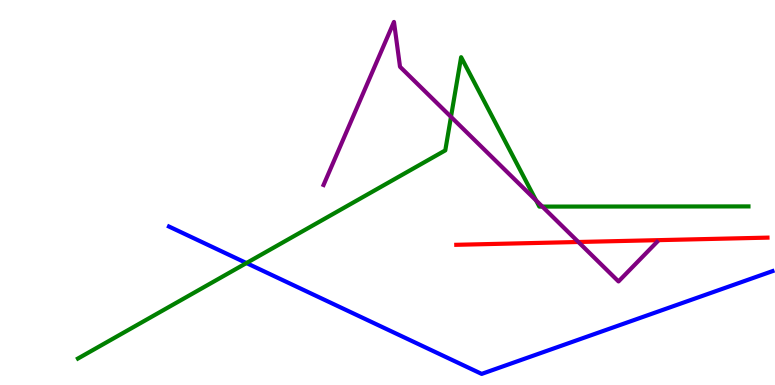[{'lines': ['blue', 'red'], 'intersections': []}, {'lines': ['green', 'red'], 'intersections': []}, {'lines': ['purple', 'red'], 'intersections': [{'x': 7.46, 'y': 3.71}]}, {'lines': ['blue', 'green'], 'intersections': [{'x': 3.18, 'y': 3.17}]}, {'lines': ['blue', 'purple'], 'intersections': []}, {'lines': ['green', 'purple'], 'intersections': [{'x': 5.82, 'y': 6.97}, {'x': 6.92, 'y': 4.79}, {'x': 7.0, 'y': 4.63}]}]